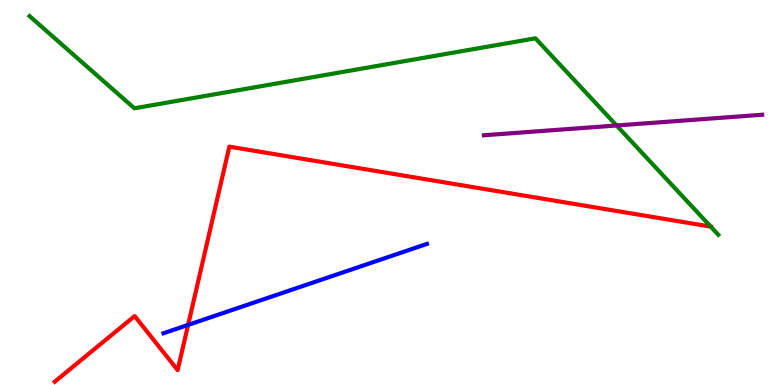[{'lines': ['blue', 'red'], 'intersections': [{'x': 2.43, 'y': 1.56}]}, {'lines': ['green', 'red'], 'intersections': [{'x': 9.17, 'y': 4.11}]}, {'lines': ['purple', 'red'], 'intersections': []}, {'lines': ['blue', 'green'], 'intersections': []}, {'lines': ['blue', 'purple'], 'intersections': []}, {'lines': ['green', 'purple'], 'intersections': [{'x': 7.96, 'y': 6.74}]}]